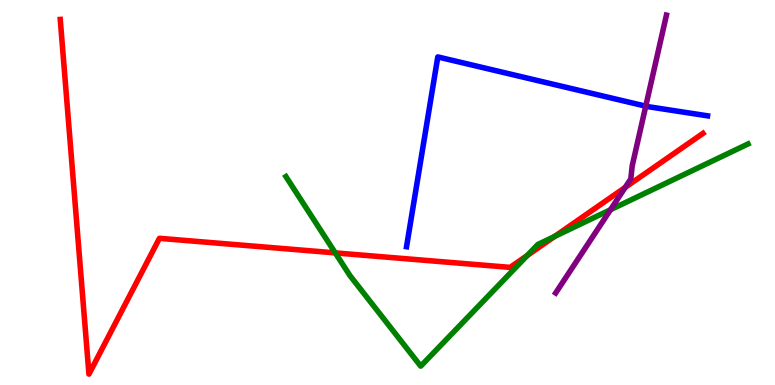[{'lines': ['blue', 'red'], 'intersections': []}, {'lines': ['green', 'red'], 'intersections': [{'x': 4.33, 'y': 3.43}, {'x': 6.8, 'y': 3.37}, {'x': 7.16, 'y': 3.86}]}, {'lines': ['purple', 'red'], 'intersections': [{'x': 8.07, 'y': 5.13}]}, {'lines': ['blue', 'green'], 'intersections': []}, {'lines': ['blue', 'purple'], 'intersections': [{'x': 8.33, 'y': 7.24}]}, {'lines': ['green', 'purple'], 'intersections': [{'x': 7.88, 'y': 4.55}]}]